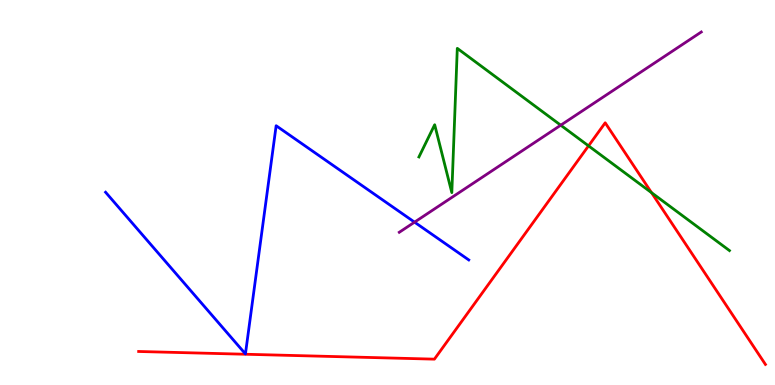[{'lines': ['blue', 'red'], 'intersections': []}, {'lines': ['green', 'red'], 'intersections': [{'x': 7.59, 'y': 6.21}, {'x': 8.41, 'y': 5.0}]}, {'lines': ['purple', 'red'], 'intersections': []}, {'lines': ['blue', 'green'], 'intersections': []}, {'lines': ['blue', 'purple'], 'intersections': [{'x': 5.35, 'y': 4.23}]}, {'lines': ['green', 'purple'], 'intersections': [{'x': 7.24, 'y': 6.75}]}]